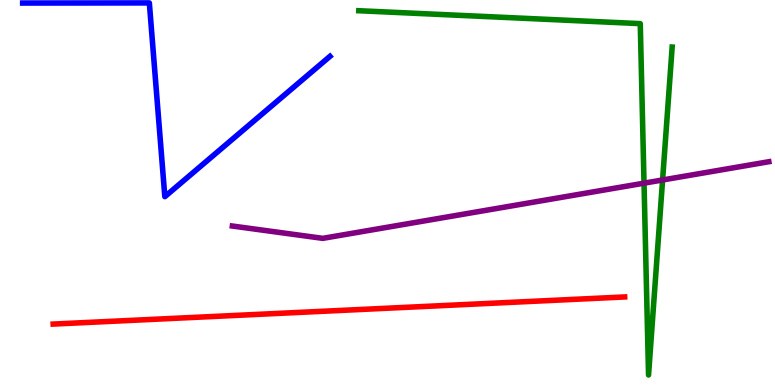[{'lines': ['blue', 'red'], 'intersections': []}, {'lines': ['green', 'red'], 'intersections': []}, {'lines': ['purple', 'red'], 'intersections': []}, {'lines': ['blue', 'green'], 'intersections': []}, {'lines': ['blue', 'purple'], 'intersections': []}, {'lines': ['green', 'purple'], 'intersections': [{'x': 8.31, 'y': 5.24}, {'x': 8.55, 'y': 5.33}]}]